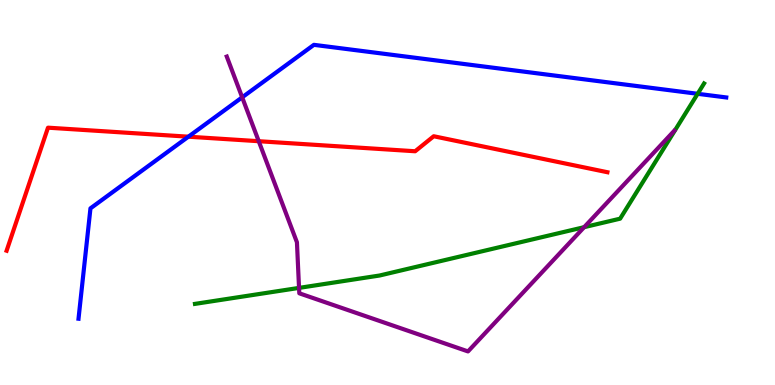[{'lines': ['blue', 'red'], 'intersections': [{'x': 2.43, 'y': 6.45}]}, {'lines': ['green', 'red'], 'intersections': []}, {'lines': ['purple', 'red'], 'intersections': [{'x': 3.34, 'y': 6.33}]}, {'lines': ['blue', 'green'], 'intersections': [{'x': 9.0, 'y': 7.56}]}, {'lines': ['blue', 'purple'], 'intersections': [{'x': 3.12, 'y': 7.47}]}, {'lines': ['green', 'purple'], 'intersections': [{'x': 3.86, 'y': 2.52}, {'x': 7.54, 'y': 4.1}]}]